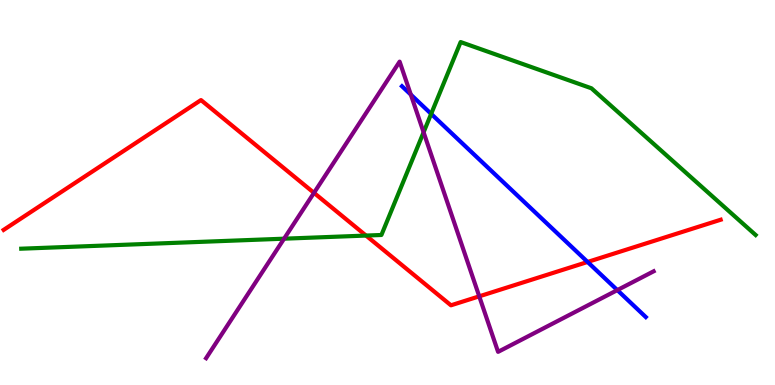[{'lines': ['blue', 'red'], 'intersections': [{'x': 7.58, 'y': 3.2}]}, {'lines': ['green', 'red'], 'intersections': [{'x': 4.72, 'y': 3.88}]}, {'lines': ['purple', 'red'], 'intersections': [{'x': 4.05, 'y': 4.99}, {'x': 6.18, 'y': 2.3}]}, {'lines': ['blue', 'green'], 'intersections': [{'x': 5.56, 'y': 7.04}]}, {'lines': ['blue', 'purple'], 'intersections': [{'x': 5.3, 'y': 7.54}, {'x': 7.97, 'y': 2.46}]}, {'lines': ['green', 'purple'], 'intersections': [{'x': 3.67, 'y': 3.8}, {'x': 5.47, 'y': 6.56}]}]